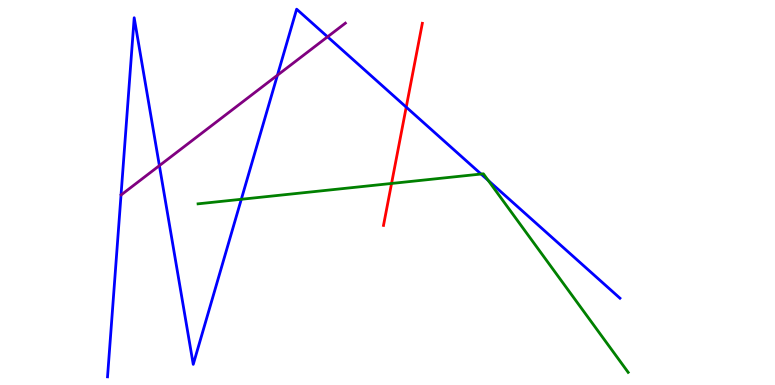[{'lines': ['blue', 'red'], 'intersections': [{'x': 5.24, 'y': 7.22}]}, {'lines': ['green', 'red'], 'intersections': [{'x': 5.05, 'y': 5.23}]}, {'lines': ['purple', 'red'], 'intersections': []}, {'lines': ['blue', 'green'], 'intersections': [{'x': 3.11, 'y': 4.82}, {'x': 6.21, 'y': 5.48}, {'x': 6.3, 'y': 5.31}]}, {'lines': ['blue', 'purple'], 'intersections': [{'x': 2.06, 'y': 5.7}, {'x': 3.58, 'y': 8.05}, {'x': 4.23, 'y': 9.04}]}, {'lines': ['green', 'purple'], 'intersections': []}]